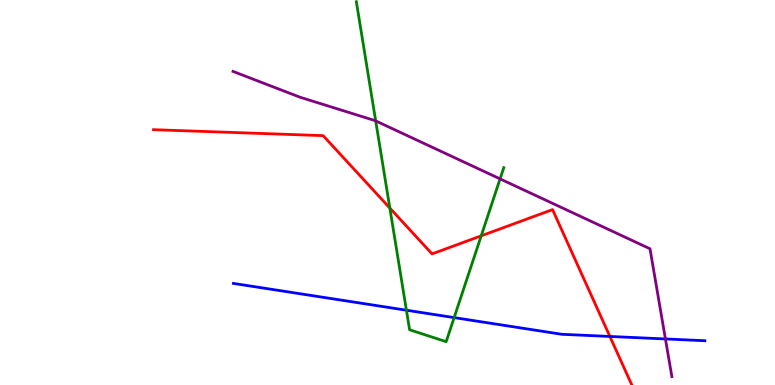[{'lines': ['blue', 'red'], 'intersections': [{'x': 7.87, 'y': 1.26}]}, {'lines': ['green', 'red'], 'intersections': [{'x': 5.03, 'y': 4.6}, {'x': 6.21, 'y': 3.87}]}, {'lines': ['purple', 'red'], 'intersections': []}, {'lines': ['blue', 'green'], 'intersections': [{'x': 5.24, 'y': 1.94}, {'x': 5.86, 'y': 1.75}]}, {'lines': ['blue', 'purple'], 'intersections': [{'x': 8.59, 'y': 1.2}]}, {'lines': ['green', 'purple'], 'intersections': [{'x': 4.85, 'y': 6.86}, {'x': 6.45, 'y': 5.35}]}]